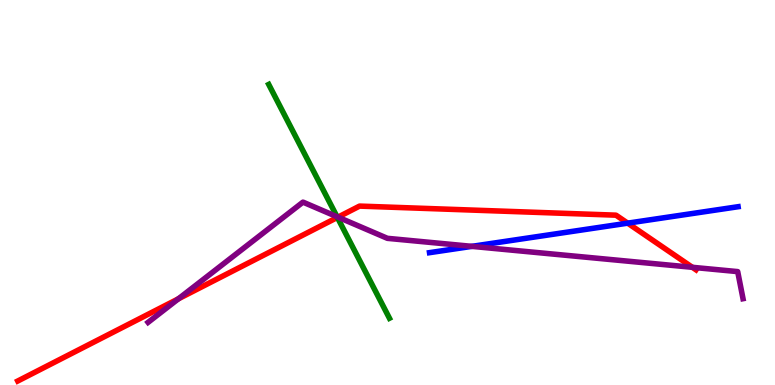[{'lines': ['blue', 'red'], 'intersections': [{'x': 8.1, 'y': 4.2}]}, {'lines': ['green', 'red'], 'intersections': [{'x': 4.35, 'y': 4.35}]}, {'lines': ['purple', 'red'], 'intersections': [{'x': 2.3, 'y': 2.24}, {'x': 4.36, 'y': 4.36}, {'x': 8.93, 'y': 3.06}]}, {'lines': ['blue', 'green'], 'intersections': []}, {'lines': ['blue', 'purple'], 'intersections': [{'x': 6.09, 'y': 3.6}]}, {'lines': ['green', 'purple'], 'intersections': [{'x': 4.35, 'y': 4.37}]}]